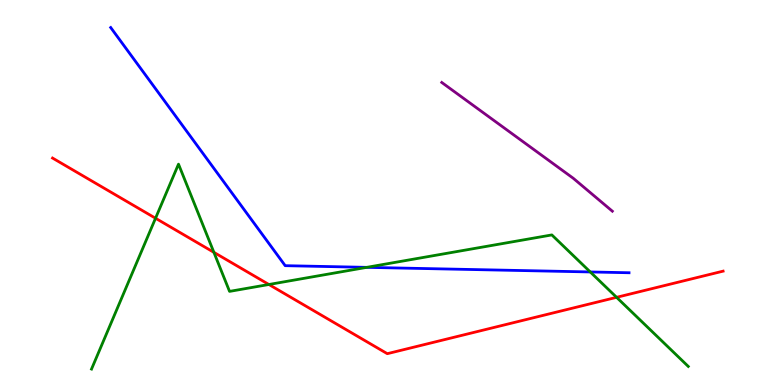[{'lines': ['blue', 'red'], 'intersections': []}, {'lines': ['green', 'red'], 'intersections': [{'x': 2.01, 'y': 4.33}, {'x': 2.76, 'y': 3.45}, {'x': 3.47, 'y': 2.61}, {'x': 7.96, 'y': 2.28}]}, {'lines': ['purple', 'red'], 'intersections': []}, {'lines': ['blue', 'green'], 'intersections': [{'x': 4.73, 'y': 3.06}, {'x': 7.62, 'y': 2.94}]}, {'lines': ['blue', 'purple'], 'intersections': []}, {'lines': ['green', 'purple'], 'intersections': []}]